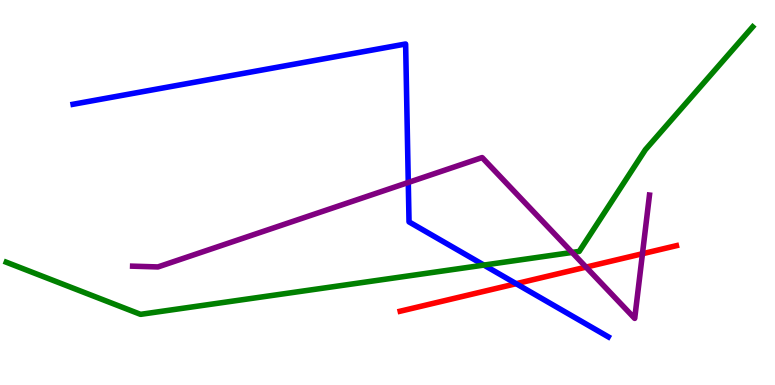[{'lines': ['blue', 'red'], 'intersections': [{'x': 6.66, 'y': 2.63}]}, {'lines': ['green', 'red'], 'intersections': []}, {'lines': ['purple', 'red'], 'intersections': [{'x': 7.56, 'y': 3.06}, {'x': 8.29, 'y': 3.41}]}, {'lines': ['blue', 'green'], 'intersections': [{'x': 6.24, 'y': 3.11}]}, {'lines': ['blue', 'purple'], 'intersections': [{'x': 5.27, 'y': 5.26}]}, {'lines': ['green', 'purple'], 'intersections': [{'x': 7.38, 'y': 3.44}]}]